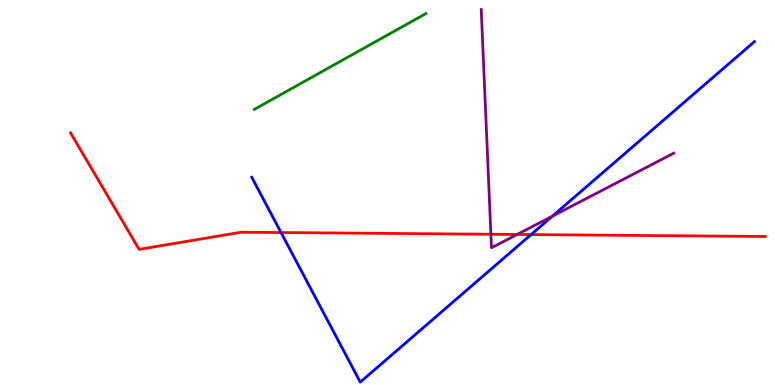[{'lines': ['blue', 'red'], 'intersections': [{'x': 3.63, 'y': 3.96}, {'x': 6.85, 'y': 3.91}]}, {'lines': ['green', 'red'], 'intersections': []}, {'lines': ['purple', 'red'], 'intersections': [{'x': 6.33, 'y': 3.92}, {'x': 6.67, 'y': 3.91}]}, {'lines': ['blue', 'green'], 'intersections': []}, {'lines': ['blue', 'purple'], 'intersections': [{'x': 7.13, 'y': 4.38}]}, {'lines': ['green', 'purple'], 'intersections': []}]